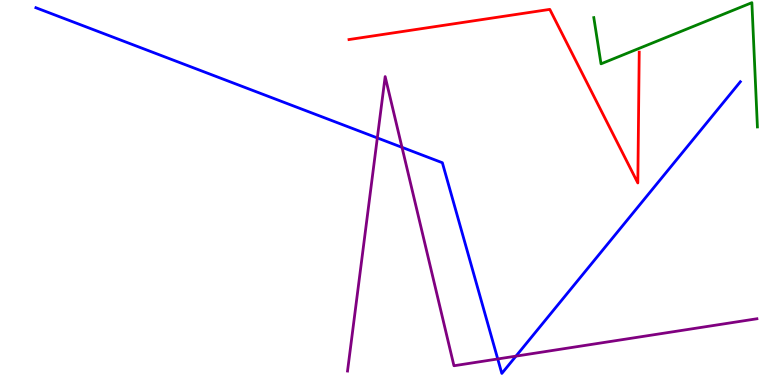[{'lines': ['blue', 'red'], 'intersections': []}, {'lines': ['green', 'red'], 'intersections': []}, {'lines': ['purple', 'red'], 'intersections': []}, {'lines': ['blue', 'green'], 'intersections': []}, {'lines': ['blue', 'purple'], 'intersections': [{'x': 4.87, 'y': 6.42}, {'x': 5.19, 'y': 6.17}, {'x': 6.42, 'y': 0.676}, {'x': 6.66, 'y': 0.75}]}, {'lines': ['green', 'purple'], 'intersections': []}]